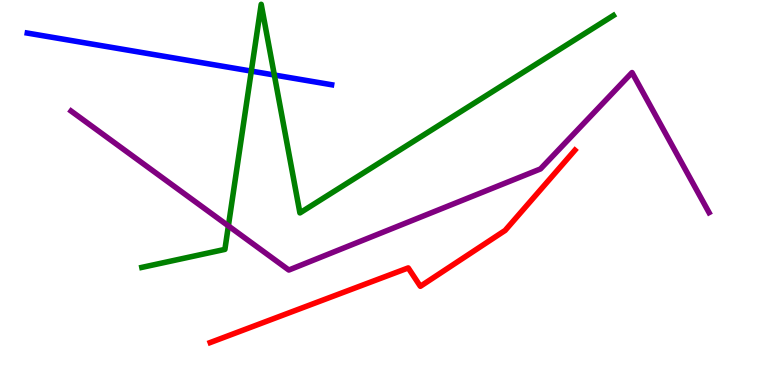[{'lines': ['blue', 'red'], 'intersections': []}, {'lines': ['green', 'red'], 'intersections': []}, {'lines': ['purple', 'red'], 'intersections': []}, {'lines': ['blue', 'green'], 'intersections': [{'x': 3.24, 'y': 8.15}, {'x': 3.54, 'y': 8.05}]}, {'lines': ['blue', 'purple'], 'intersections': []}, {'lines': ['green', 'purple'], 'intersections': [{'x': 2.95, 'y': 4.13}]}]